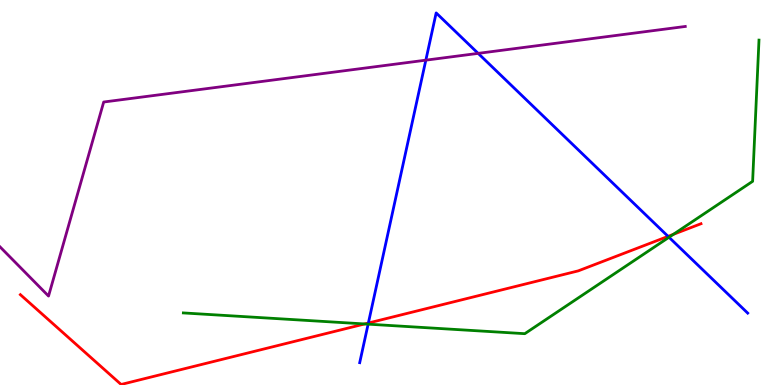[{'lines': ['blue', 'red'], 'intersections': [{'x': 4.75, 'y': 1.61}, {'x': 8.62, 'y': 3.86}]}, {'lines': ['green', 'red'], 'intersections': [{'x': 4.71, 'y': 1.59}, {'x': 8.69, 'y': 3.91}]}, {'lines': ['purple', 'red'], 'intersections': []}, {'lines': ['blue', 'green'], 'intersections': [{'x': 4.75, 'y': 1.58}, {'x': 8.63, 'y': 3.84}]}, {'lines': ['blue', 'purple'], 'intersections': [{'x': 5.49, 'y': 8.44}, {'x': 6.17, 'y': 8.61}]}, {'lines': ['green', 'purple'], 'intersections': []}]